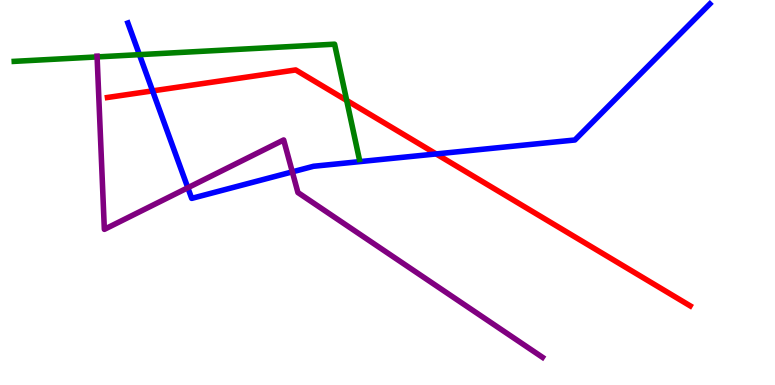[{'lines': ['blue', 'red'], 'intersections': [{'x': 1.97, 'y': 7.64}, {'x': 5.63, 'y': 6.0}]}, {'lines': ['green', 'red'], 'intersections': [{'x': 4.47, 'y': 7.39}]}, {'lines': ['purple', 'red'], 'intersections': []}, {'lines': ['blue', 'green'], 'intersections': [{'x': 1.8, 'y': 8.58}]}, {'lines': ['blue', 'purple'], 'intersections': [{'x': 2.42, 'y': 5.12}, {'x': 3.77, 'y': 5.54}]}, {'lines': ['green', 'purple'], 'intersections': [{'x': 1.25, 'y': 8.52}]}]